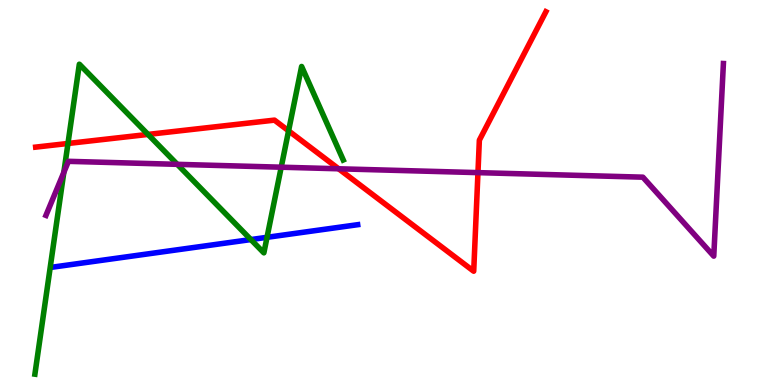[{'lines': ['blue', 'red'], 'intersections': []}, {'lines': ['green', 'red'], 'intersections': [{'x': 0.877, 'y': 6.27}, {'x': 1.91, 'y': 6.51}, {'x': 3.72, 'y': 6.6}]}, {'lines': ['purple', 'red'], 'intersections': [{'x': 4.37, 'y': 5.62}, {'x': 6.17, 'y': 5.52}]}, {'lines': ['blue', 'green'], 'intersections': [{'x': 3.24, 'y': 3.78}, {'x': 3.45, 'y': 3.84}]}, {'lines': ['blue', 'purple'], 'intersections': []}, {'lines': ['green', 'purple'], 'intersections': [{'x': 0.824, 'y': 5.52}, {'x': 2.29, 'y': 5.73}, {'x': 3.63, 'y': 5.66}]}]